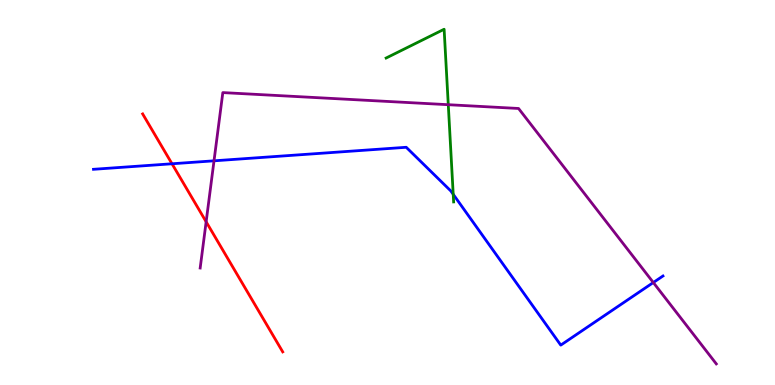[{'lines': ['blue', 'red'], 'intersections': [{'x': 2.22, 'y': 5.75}]}, {'lines': ['green', 'red'], 'intersections': []}, {'lines': ['purple', 'red'], 'intersections': [{'x': 2.66, 'y': 4.24}]}, {'lines': ['blue', 'green'], 'intersections': [{'x': 5.85, 'y': 4.95}]}, {'lines': ['blue', 'purple'], 'intersections': [{'x': 2.76, 'y': 5.82}, {'x': 8.43, 'y': 2.66}]}, {'lines': ['green', 'purple'], 'intersections': [{'x': 5.78, 'y': 7.28}]}]